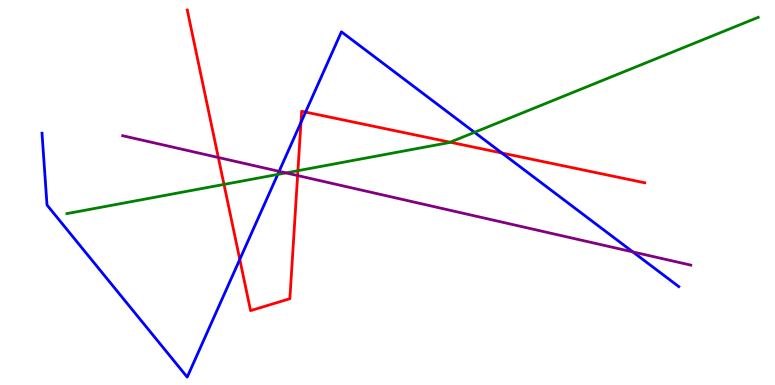[{'lines': ['blue', 'red'], 'intersections': [{'x': 3.09, 'y': 3.26}, {'x': 3.88, 'y': 6.82}, {'x': 3.94, 'y': 7.09}, {'x': 6.48, 'y': 6.03}]}, {'lines': ['green', 'red'], 'intersections': [{'x': 2.89, 'y': 5.21}, {'x': 3.84, 'y': 5.57}, {'x': 5.81, 'y': 6.31}]}, {'lines': ['purple', 'red'], 'intersections': [{'x': 2.82, 'y': 5.91}, {'x': 3.84, 'y': 5.44}]}, {'lines': ['blue', 'green'], 'intersections': [{'x': 3.58, 'y': 5.47}, {'x': 6.12, 'y': 6.56}]}, {'lines': ['blue', 'purple'], 'intersections': [{'x': 3.6, 'y': 5.55}, {'x': 8.17, 'y': 3.46}]}, {'lines': ['green', 'purple'], 'intersections': [{'x': 3.69, 'y': 5.51}]}]